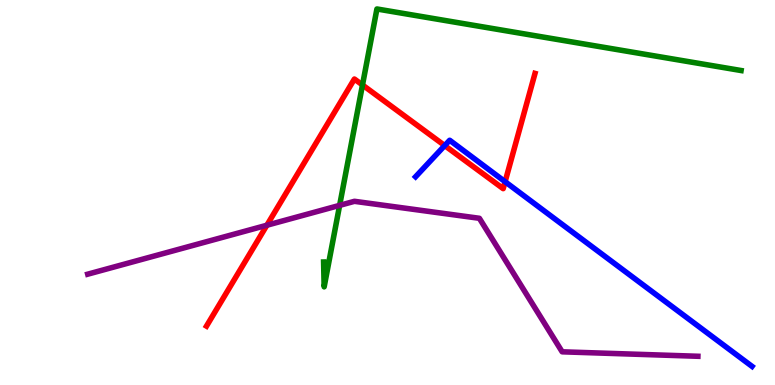[{'lines': ['blue', 'red'], 'intersections': [{'x': 5.74, 'y': 6.22}, {'x': 6.52, 'y': 5.28}]}, {'lines': ['green', 'red'], 'intersections': [{'x': 4.68, 'y': 7.79}]}, {'lines': ['purple', 'red'], 'intersections': [{'x': 3.44, 'y': 4.15}]}, {'lines': ['blue', 'green'], 'intersections': []}, {'lines': ['blue', 'purple'], 'intersections': []}, {'lines': ['green', 'purple'], 'intersections': [{'x': 4.38, 'y': 4.67}]}]